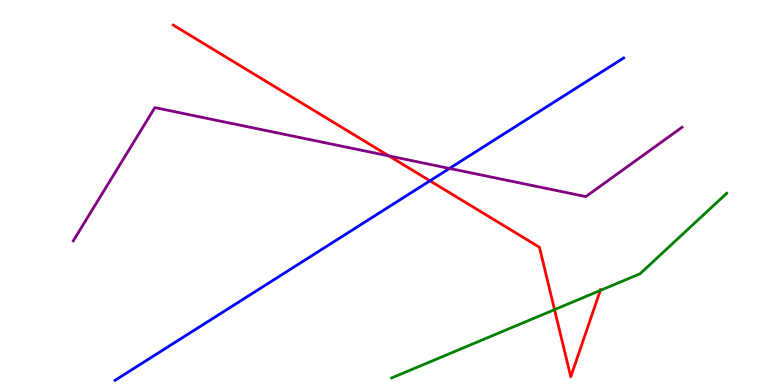[{'lines': ['blue', 'red'], 'intersections': [{'x': 5.55, 'y': 5.3}]}, {'lines': ['green', 'red'], 'intersections': [{'x': 7.16, 'y': 1.96}, {'x': 7.75, 'y': 2.46}]}, {'lines': ['purple', 'red'], 'intersections': [{'x': 5.02, 'y': 5.95}]}, {'lines': ['blue', 'green'], 'intersections': []}, {'lines': ['blue', 'purple'], 'intersections': [{'x': 5.8, 'y': 5.63}]}, {'lines': ['green', 'purple'], 'intersections': []}]